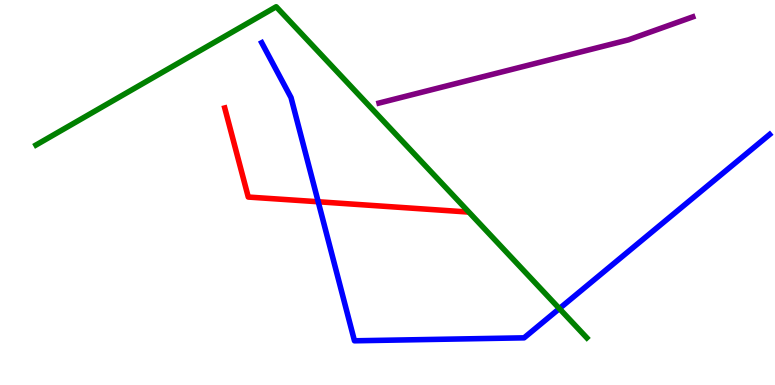[{'lines': ['blue', 'red'], 'intersections': [{'x': 4.11, 'y': 4.76}]}, {'lines': ['green', 'red'], 'intersections': []}, {'lines': ['purple', 'red'], 'intersections': []}, {'lines': ['blue', 'green'], 'intersections': [{'x': 7.22, 'y': 1.98}]}, {'lines': ['blue', 'purple'], 'intersections': []}, {'lines': ['green', 'purple'], 'intersections': []}]